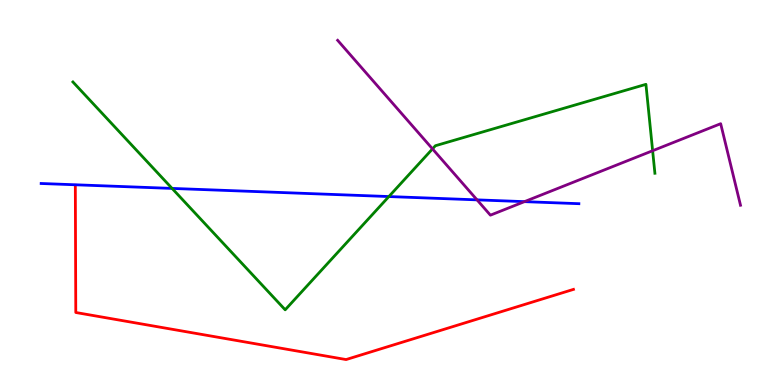[{'lines': ['blue', 'red'], 'intersections': []}, {'lines': ['green', 'red'], 'intersections': []}, {'lines': ['purple', 'red'], 'intersections': []}, {'lines': ['blue', 'green'], 'intersections': [{'x': 2.22, 'y': 5.11}, {'x': 5.02, 'y': 4.89}]}, {'lines': ['blue', 'purple'], 'intersections': [{'x': 6.16, 'y': 4.81}, {'x': 6.77, 'y': 4.76}]}, {'lines': ['green', 'purple'], 'intersections': [{'x': 5.58, 'y': 6.13}, {'x': 8.42, 'y': 6.08}]}]